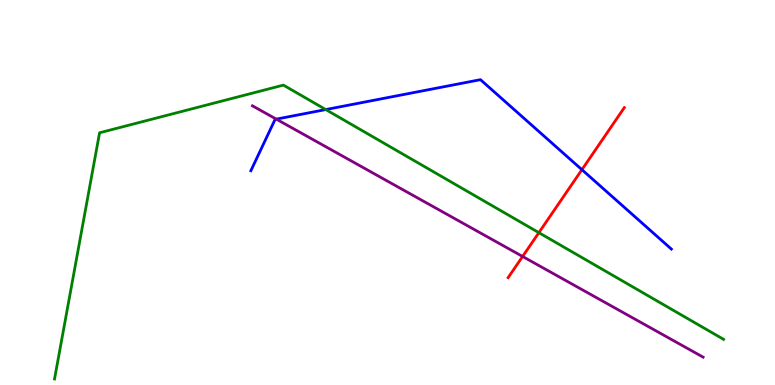[{'lines': ['blue', 'red'], 'intersections': [{'x': 7.51, 'y': 5.59}]}, {'lines': ['green', 'red'], 'intersections': [{'x': 6.95, 'y': 3.96}]}, {'lines': ['purple', 'red'], 'intersections': [{'x': 6.74, 'y': 3.34}]}, {'lines': ['blue', 'green'], 'intersections': [{'x': 4.2, 'y': 7.15}]}, {'lines': ['blue', 'purple'], 'intersections': [{'x': 3.57, 'y': 6.91}]}, {'lines': ['green', 'purple'], 'intersections': []}]